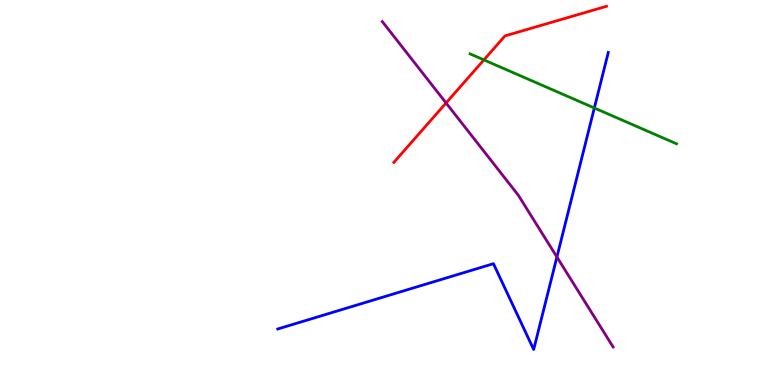[{'lines': ['blue', 'red'], 'intersections': []}, {'lines': ['green', 'red'], 'intersections': [{'x': 6.24, 'y': 8.44}]}, {'lines': ['purple', 'red'], 'intersections': [{'x': 5.76, 'y': 7.33}]}, {'lines': ['blue', 'green'], 'intersections': [{'x': 7.67, 'y': 7.2}]}, {'lines': ['blue', 'purple'], 'intersections': [{'x': 7.19, 'y': 3.32}]}, {'lines': ['green', 'purple'], 'intersections': []}]